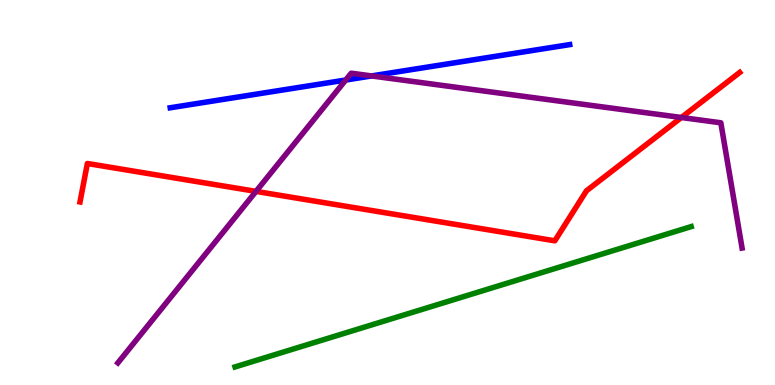[{'lines': ['blue', 'red'], 'intersections': []}, {'lines': ['green', 'red'], 'intersections': []}, {'lines': ['purple', 'red'], 'intersections': [{'x': 3.3, 'y': 5.03}, {'x': 8.79, 'y': 6.95}]}, {'lines': ['blue', 'green'], 'intersections': []}, {'lines': ['blue', 'purple'], 'intersections': [{'x': 4.46, 'y': 7.92}, {'x': 4.79, 'y': 8.03}]}, {'lines': ['green', 'purple'], 'intersections': []}]